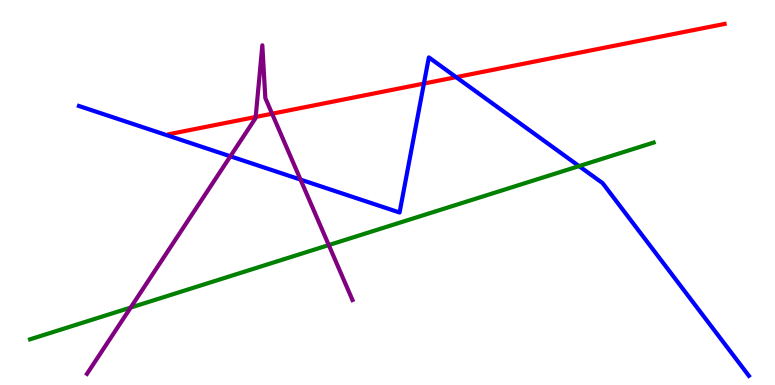[{'lines': ['blue', 'red'], 'intersections': [{'x': 5.47, 'y': 7.83}, {'x': 5.89, 'y': 8.0}]}, {'lines': ['green', 'red'], 'intersections': []}, {'lines': ['purple', 'red'], 'intersections': [{'x': 3.3, 'y': 6.96}, {'x': 3.51, 'y': 7.05}]}, {'lines': ['blue', 'green'], 'intersections': [{'x': 7.47, 'y': 5.69}]}, {'lines': ['blue', 'purple'], 'intersections': [{'x': 2.97, 'y': 5.94}, {'x': 3.88, 'y': 5.34}]}, {'lines': ['green', 'purple'], 'intersections': [{'x': 1.69, 'y': 2.01}, {'x': 4.24, 'y': 3.63}]}]